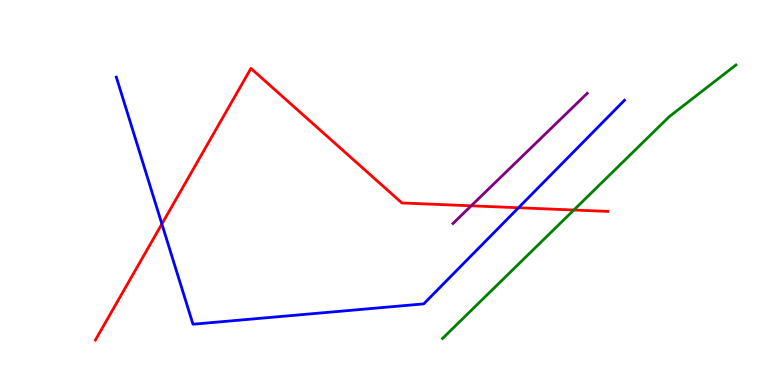[{'lines': ['blue', 'red'], 'intersections': [{'x': 2.09, 'y': 4.18}, {'x': 6.69, 'y': 4.6}]}, {'lines': ['green', 'red'], 'intersections': [{'x': 7.4, 'y': 4.54}]}, {'lines': ['purple', 'red'], 'intersections': [{'x': 6.08, 'y': 4.65}]}, {'lines': ['blue', 'green'], 'intersections': []}, {'lines': ['blue', 'purple'], 'intersections': []}, {'lines': ['green', 'purple'], 'intersections': []}]